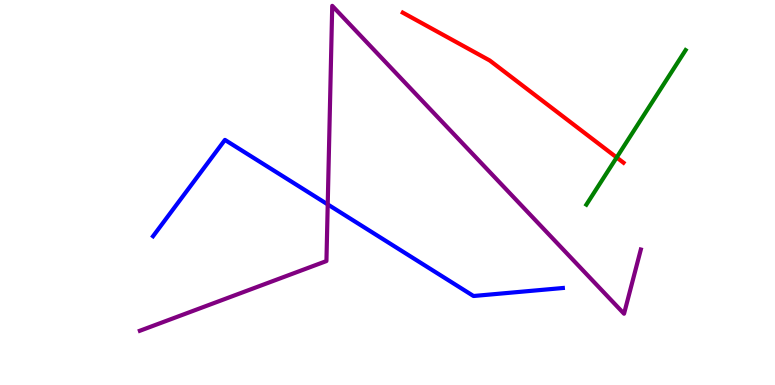[{'lines': ['blue', 'red'], 'intersections': []}, {'lines': ['green', 'red'], 'intersections': [{'x': 7.96, 'y': 5.91}]}, {'lines': ['purple', 'red'], 'intersections': []}, {'lines': ['blue', 'green'], 'intersections': []}, {'lines': ['blue', 'purple'], 'intersections': [{'x': 4.23, 'y': 4.69}]}, {'lines': ['green', 'purple'], 'intersections': []}]